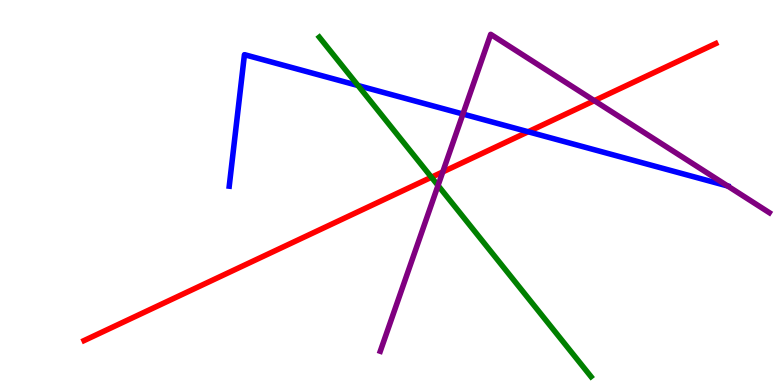[{'lines': ['blue', 'red'], 'intersections': [{'x': 6.82, 'y': 6.58}]}, {'lines': ['green', 'red'], 'intersections': [{'x': 5.57, 'y': 5.4}]}, {'lines': ['purple', 'red'], 'intersections': [{'x': 5.71, 'y': 5.53}, {'x': 7.67, 'y': 7.39}]}, {'lines': ['blue', 'green'], 'intersections': [{'x': 4.62, 'y': 7.78}]}, {'lines': ['blue', 'purple'], 'intersections': [{'x': 5.97, 'y': 7.04}, {'x': 9.39, 'y': 5.17}]}, {'lines': ['green', 'purple'], 'intersections': [{'x': 5.65, 'y': 5.18}]}]